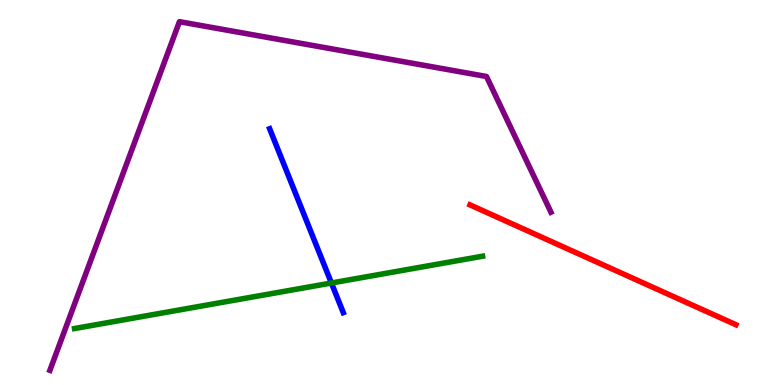[{'lines': ['blue', 'red'], 'intersections': []}, {'lines': ['green', 'red'], 'intersections': []}, {'lines': ['purple', 'red'], 'intersections': []}, {'lines': ['blue', 'green'], 'intersections': [{'x': 4.28, 'y': 2.65}]}, {'lines': ['blue', 'purple'], 'intersections': []}, {'lines': ['green', 'purple'], 'intersections': []}]